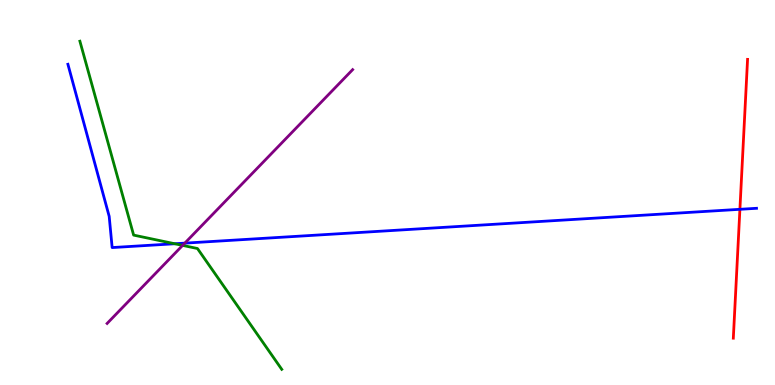[{'lines': ['blue', 'red'], 'intersections': [{'x': 9.55, 'y': 4.56}]}, {'lines': ['green', 'red'], 'intersections': []}, {'lines': ['purple', 'red'], 'intersections': []}, {'lines': ['blue', 'green'], 'intersections': [{'x': 2.26, 'y': 3.67}]}, {'lines': ['blue', 'purple'], 'intersections': [{'x': 2.38, 'y': 3.68}]}, {'lines': ['green', 'purple'], 'intersections': [{'x': 2.36, 'y': 3.63}]}]